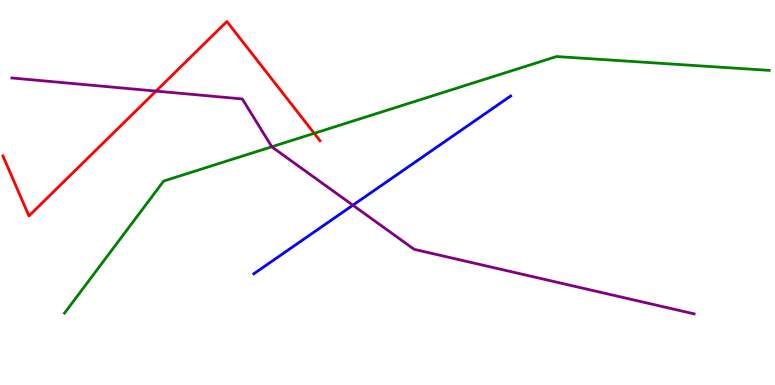[{'lines': ['blue', 'red'], 'intersections': []}, {'lines': ['green', 'red'], 'intersections': [{'x': 4.05, 'y': 6.54}]}, {'lines': ['purple', 'red'], 'intersections': [{'x': 2.01, 'y': 7.63}]}, {'lines': ['blue', 'green'], 'intersections': []}, {'lines': ['blue', 'purple'], 'intersections': [{'x': 4.55, 'y': 4.67}]}, {'lines': ['green', 'purple'], 'intersections': [{'x': 3.51, 'y': 6.19}]}]